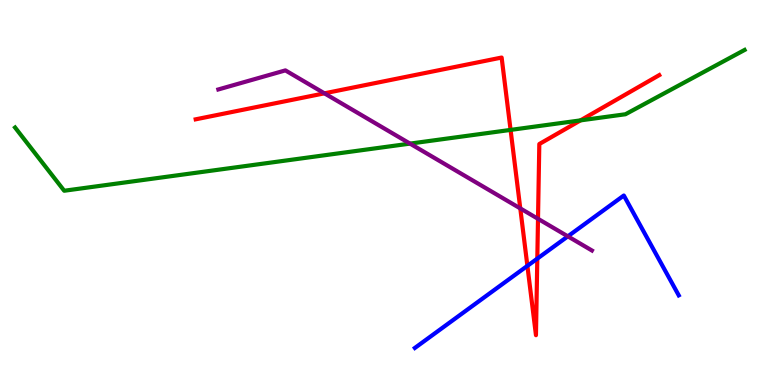[{'lines': ['blue', 'red'], 'intersections': [{'x': 6.8, 'y': 3.09}, {'x': 6.93, 'y': 3.28}]}, {'lines': ['green', 'red'], 'intersections': [{'x': 6.59, 'y': 6.63}, {'x': 7.49, 'y': 6.87}]}, {'lines': ['purple', 'red'], 'intersections': [{'x': 4.19, 'y': 7.58}, {'x': 6.71, 'y': 4.59}, {'x': 6.94, 'y': 4.32}]}, {'lines': ['blue', 'green'], 'intersections': []}, {'lines': ['blue', 'purple'], 'intersections': [{'x': 7.33, 'y': 3.86}]}, {'lines': ['green', 'purple'], 'intersections': [{'x': 5.29, 'y': 6.27}]}]